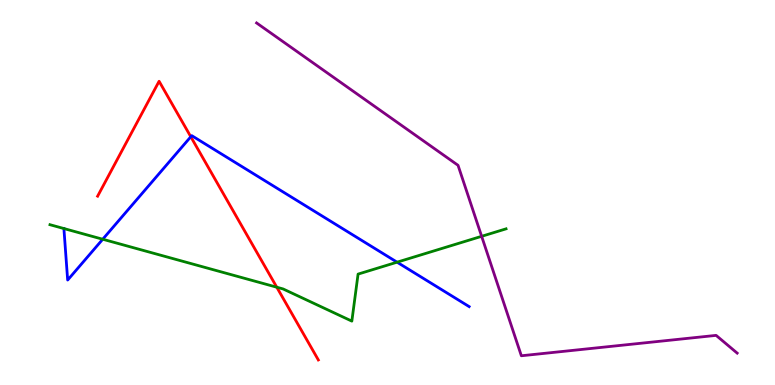[{'lines': ['blue', 'red'], 'intersections': [{'x': 2.46, 'y': 6.45}]}, {'lines': ['green', 'red'], 'intersections': [{'x': 3.57, 'y': 2.54}]}, {'lines': ['purple', 'red'], 'intersections': []}, {'lines': ['blue', 'green'], 'intersections': [{'x': 1.33, 'y': 3.79}, {'x': 5.12, 'y': 3.19}]}, {'lines': ['blue', 'purple'], 'intersections': []}, {'lines': ['green', 'purple'], 'intersections': [{'x': 6.21, 'y': 3.86}]}]